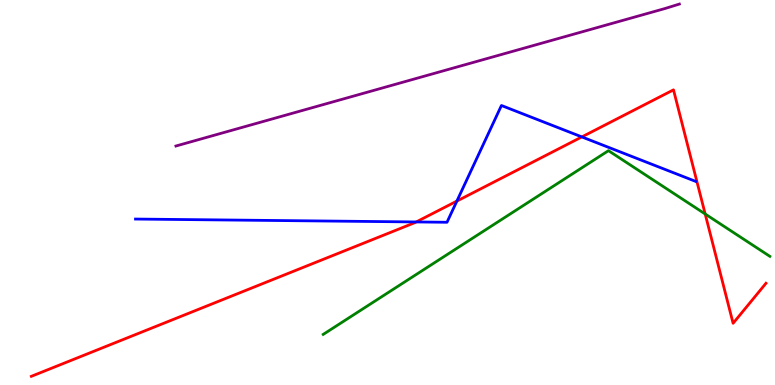[{'lines': ['blue', 'red'], 'intersections': [{'x': 5.37, 'y': 4.23}, {'x': 5.9, 'y': 4.78}, {'x': 7.51, 'y': 6.44}]}, {'lines': ['green', 'red'], 'intersections': [{'x': 9.1, 'y': 4.44}]}, {'lines': ['purple', 'red'], 'intersections': []}, {'lines': ['blue', 'green'], 'intersections': []}, {'lines': ['blue', 'purple'], 'intersections': []}, {'lines': ['green', 'purple'], 'intersections': []}]